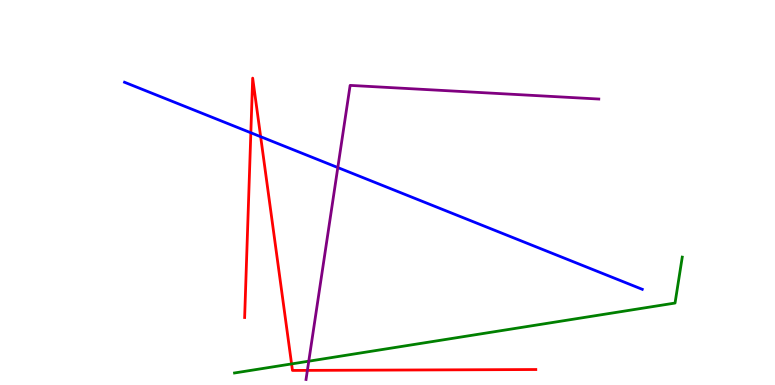[{'lines': ['blue', 'red'], 'intersections': [{'x': 3.24, 'y': 6.55}, {'x': 3.36, 'y': 6.45}]}, {'lines': ['green', 'red'], 'intersections': [{'x': 3.76, 'y': 0.548}]}, {'lines': ['purple', 'red'], 'intersections': [{'x': 3.97, 'y': 0.38}]}, {'lines': ['blue', 'green'], 'intersections': []}, {'lines': ['blue', 'purple'], 'intersections': [{'x': 4.36, 'y': 5.65}]}, {'lines': ['green', 'purple'], 'intersections': [{'x': 3.98, 'y': 0.618}]}]